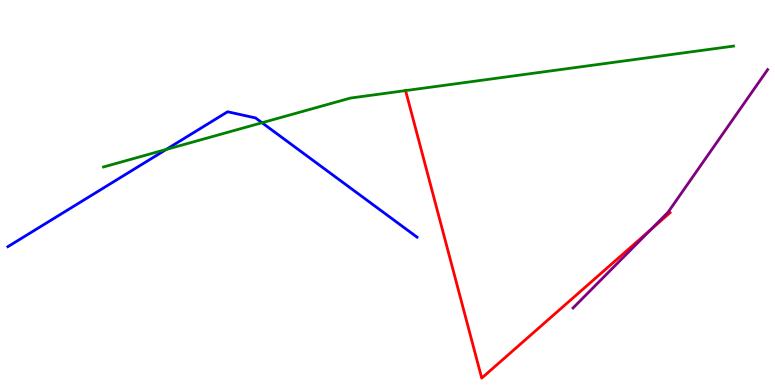[{'lines': ['blue', 'red'], 'intersections': []}, {'lines': ['green', 'red'], 'intersections': [{'x': 5.23, 'y': 7.65}]}, {'lines': ['purple', 'red'], 'intersections': [{'x': 8.4, 'y': 4.04}]}, {'lines': ['blue', 'green'], 'intersections': [{'x': 2.14, 'y': 6.12}, {'x': 3.38, 'y': 6.81}]}, {'lines': ['blue', 'purple'], 'intersections': []}, {'lines': ['green', 'purple'], 'intersections': []}]